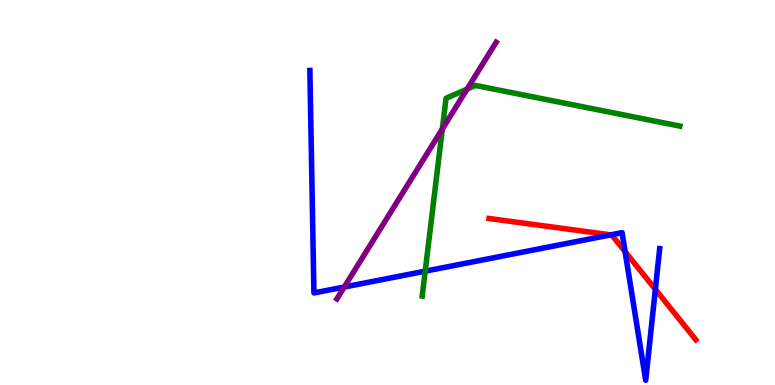[{'lines': ['blue', 'red'], 'intersections': [{'x': 7.88, 'y': 3.9}, {'x': 8.07, 'y': 3.46}, {'x': 8.46, 'y': 2.48}]}, {'lines': ['green', 'red'], 'intersections': []}, {'lines': ['purple', 'red'], 'intersections': []}, {'lines': ['blue', 'green'], 'intersections': [{'x': 5.49, 'y': 2.96}]}, {'lines': ['blue', 'purple'], 'intersections': [{'x': 4.44, 'y': 2.55}]}, {'lines': ['green', 'purple'], 'intersections': [{'x': 5.71, 'y': 6.65}, {'x': 6.03, 'y': 7.69}]}]